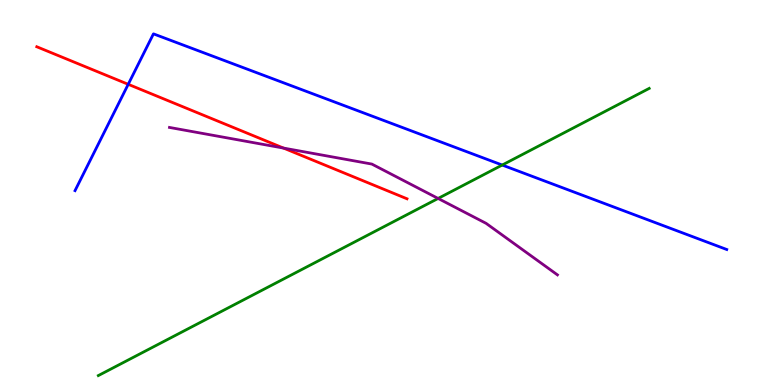[{'lines': ['blue', 'red'], 'intersections': [{'x': 1.65, 'y': 7.81}]}, {'lines': ['green', 'red'], 'intersections': []}, {'lines': ['purple', 'red'], 'intersections': [{'x': 3.66, 'y': 6.15}]}, {'lines': ['blue', 'green'], 'intersections': [{'x': 6.48, 'y': 5.71}]}, {'lines': ['blue', 'purple'], 'intersections': []}, {'lines': ['green', 'purple'], 'intersections': [{'x': 5.65, 'y': 4.85}]}]